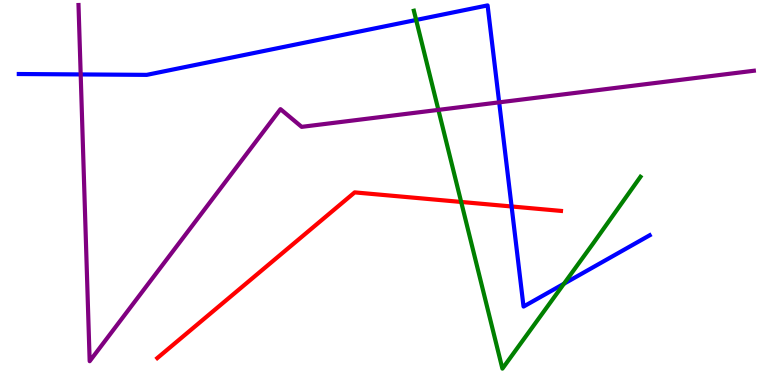[{'lines': ['blue', 'red'], 'intersections': [{'x': 6.6, 'y': 4.64}]}, {'lines': ['green', 'red'], 'intersections': [{'x': 5.95, 'y': 4.75}]}, {'lines': ['purple', 'red'], 'intersections': []}, {'lines': ['blue', 'green'], 'intersections': [{'x': 5.37, 'y': 9.48}, {'x': 7.28, 'y': 2.63}]}, {'lines': ['blue', 'purple'], 'intersections': [{'x': 1.04, 'y': 8.07}, {'x': 6.44, 'y': 7.34}]}, {'lines': ['green', 'purple'], 'intersections': [{'x': 5.66, 'y': 7.15}]}]